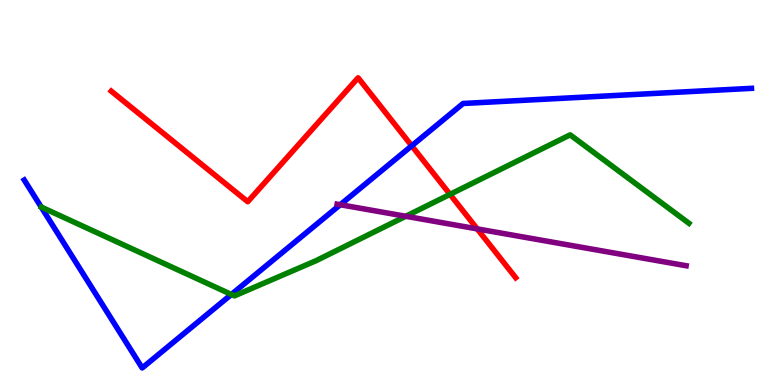[{'lines': ['blue', 'red'], 'intersections': [{'x': 5.31, 'y': 6.21}]}, {'lines': ['green', 'red'], 'intersections': [{'x': 5.81, 'y': 4.95}]}, {'lines': ['purple', 'red'], 'intersections': [{'x': 6.16, 'y': 4.05}]}, {'lines': ['blue', 'green'], 'intersections': [{'x': 2.99, 'y': 2.35}]}, {'lines': ['blue', 'purple'], 'intersections': [{'x': 4.39, 'y': 4.68}]}, {'lines': ['green', 'purple'], 'intersections': [{'x': 5.24, 'y': 4.38}]}]